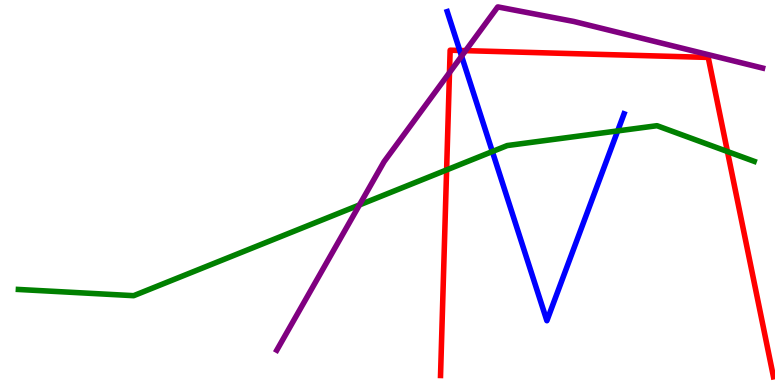[{'lines': ['blue', 'red'], 'intersections': [{'x': 5.93, 'y': 8.69}]}, {'lines': ['green', 'red'], 'intersections': [{'x': 5.76, 'y': 5.59}, {'x': 9.39, 'y': 6.06}]}, {'lines': ['purple', 'red'], 'intersections': [{'x': 5.8, 'y': 8.11}, {'x': 6.01, 'y': 8.68}]}, {'lines': ['blue', 'green'], 'intersections': [{'x': 6.35, 'y': 6.06}, {'x': 7.97, 'y': 6.6}]}, {'lines': ['blue', 'purple'], 'intersections': [{'x': 5.96, 'y': 8.54}]}, {'lines': ['green', 'purple'], 'intersections': [{'x': 4.64, 'y': 4.68}]}]